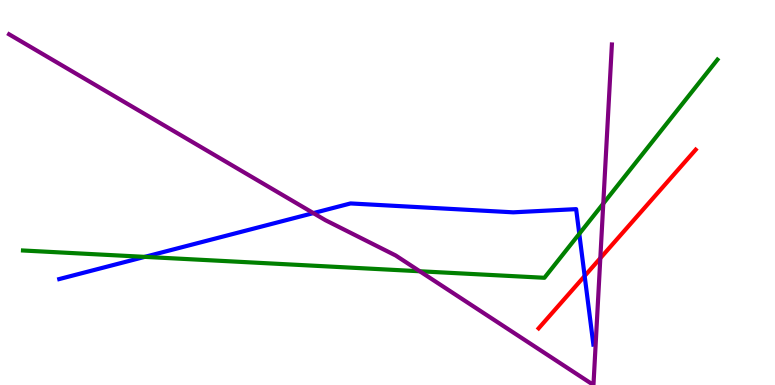[{'lines': ['blue', 'red'], 'intersections': [{'x': 7.54, 'y': 2.83}]}, {'lines': ['green', 'red'], 'intersections': []}, {'lines': ['purple', 'red'], 'intersections': [{'x': 7.75, 'y': 3.29}]}, {'lines': ['blue', 'green'], 'intersections': [{'x': 1.87, 'y': 3.33}, {'x': 7.47, 'y': 3.93}]}, {'lines': ['blue', 'purple'], 'intersections': [{'x': 4.04, 'y': 4.46}]}, {'lines': ['green', 'purple'], 'intersections': [{'x': 5.42, 'y': 2.95}, {'x': 7.78, 'y': 4.71}]}]